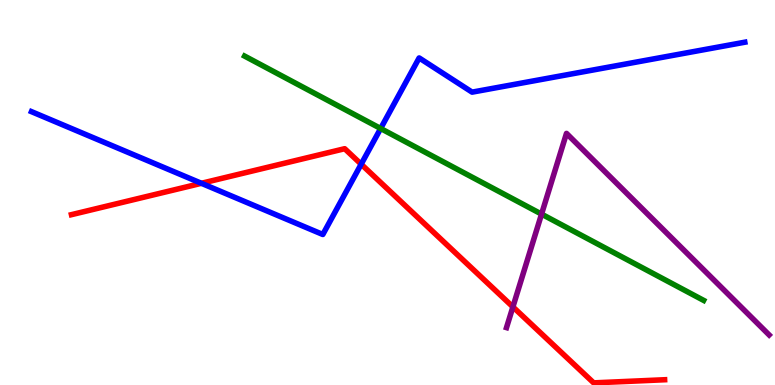[{'lines': ['blue', 'red'], 'intersections': [{'x': 2.6, 'y': 5.24}, {'x': 4.66, 'y': 5.74}]}, {'lines': ['green', 'red'], 'intersections': []}, {'lines': ['purple', 'red'], 'intersections': [{'x': 6.62, 'y': 2.03}]}, {'lines': ['blue', 'green'], 'intersections': [{'x': 4.91, 'y': 6.66}]}, {'lines': ['blue', 'purple'], 'intersections': []}, {'lines': ['green', 'purple'], 'intersections': [{'x': 6.99, 'y': 4.44}]}]